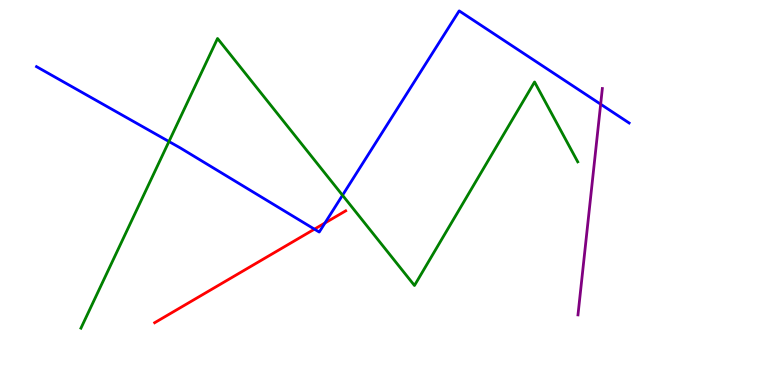[{'lines': ['blue', 'red'], 'intersections': [{'x': 4.06, 'y': 4.05}, {'x': 4.19, 'y': 4.21}]}, {'lines': ['green', 'red'], 'intersections': []}, {'lines': ['purple', 'red'], 'intersections': []}, {'lines': ['blue', 'green'], 'intersections': [{'x': 2.18, 'y': 6.32}, {'x': 4.42, 'y': 4.93}]}, {'lines': ['blue', 'purple'], 'intersections': [{'x': 7.75, 'y': 7.29}]}, {'lines': ['green', 'purple'], 'intersections': []}]